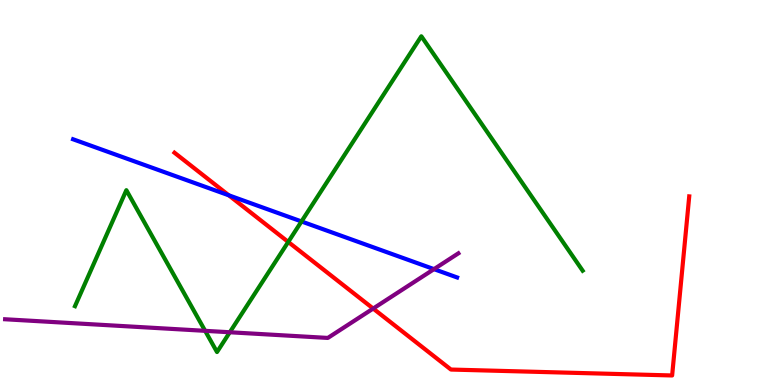[{'lines': ['blue', 'red'], 'intersections': [{'x': 2.95, 'y': 4.93}]}, {'lines': ['green', 'red'], 'intersections': [{'x': 3.72, 'y': 3.72}]}, {'lines': ['purple', 'red'], 'intersections': [{'x': 4.82, 'y': 1.99}]}, {'lines': ['blue', 'green'], 'intersections': [{'x': 3.89, 'y': 4.25}]}, {'lines': ['blue', 'purple'], 'intersections': [{'x': 5.6, 'y': 3.01}]}, {'lines': ['green', 'purple'], 'intersections': [{'x': 2.65, 'y': 1.41}, {'x': 2.97, 'y': 1.37}]}]